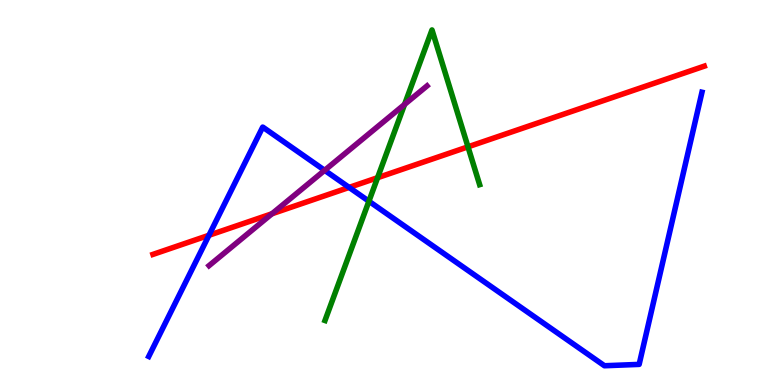[{'lines': ['blue', 'red'], 'intersections': [{'x': 2.7, 'y': 3.89}, {'x': 4.5, 'y': 5.13}]}, {'lines': ['green', 'red'], 'intersections': [{'x': 4.87, 'y': 5.38}, {'x': 6.04, 'y': 6.19}]}, {'lines': ['purple', 'red'], 'intersections': [{'x': 3.51, 'y': 4.45}]}, {'lines': ['blue', 'green'], 'intersections': [{'x': 4.76, 'y': 4.77}]}, {'lines': ['blue', 'purple'], 'intersections': [{'x': 4.19, 'y': 5.58}]}, {'lines': ['green', 'purple'], 'intersections': [{'x': 5.22, 'y': 7.29}]}]